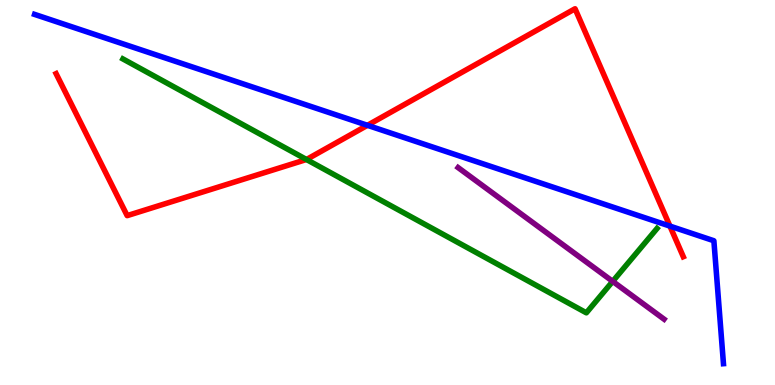[{'lines': ['blue', 'red'], 'intersections': [{'x': 4.74, 'y': 6.75}, {'x': 8.64, 'y': 4.13}]}, {'lines': ['green', 'red'], 'intersections': [{'x': 3.95, 'y': 5.86}]}, {'lines': ['purple', 'red'], 'intersections': []}, {'lines': ['blue', 'green'], 'intersections': []}, {'lines': ['blue', 'purple'], 'intersections': []}, {'lines': ['green', 'purple'], 'intersections': [{'x': 7.91, 'y': 2.69}]}]